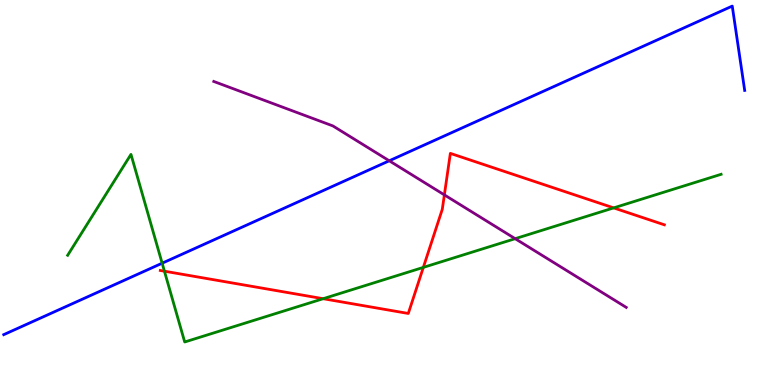[{'lines': ['blue', 'red'], 'intersections': []}, {'lines': ['green', 'red'], 'intersections': [{'x': 2.12, 'y': 2.96}, {'x': 4.17, 'y': 2.24}, {'x': 5.46, 'y': 3.05}, {'x': 7.92, 'y': 4.6}]}, {'lines': ['purple', 'red'], 'intersections': [{'x': 5.73, 'y': 4.94}]}, {'lines': ['blue', 'green'], 'intersections': [{'x': 2.09, 'y': 3.16}]}, {'lines': ['blue', 'purple'], 'intersections': [{'x': 5.02, 'y': 5.82}]}, {'lines': ['green', 'purple'], 'intersections': [{'x': 6.65, 'y': 3.8}]}]